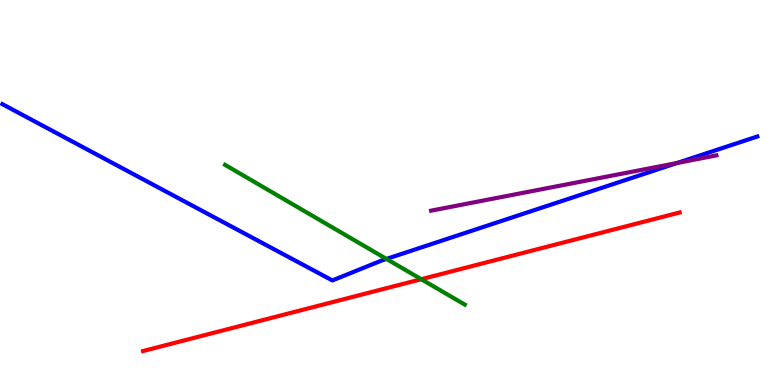[{'lines': ['blue', 'red'], 'intersections': []}, {'lines': ['green', 'red'], 'intersections': [{'x': 5.44, 'y': 2.75}]}, {'lines': ['purple', 'red'], 'intersections': []}, {'lines': ['blue', 'green'], 'intersections': [{'x': 4.99, 'y': 3.27}]}, {'lines': ['blue', 'purple'], 'intersections': [{'x': 8.74, 'y': 5.77}]}, {'lines': ['green', 'purple'], 'intersections': []}]